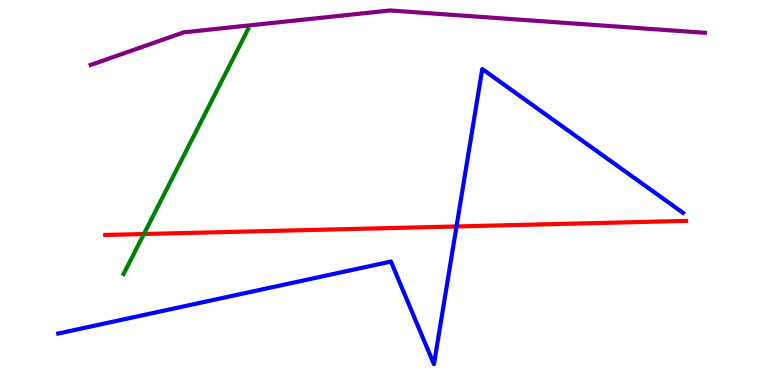[{'lines': ['blue', 'red'], 'intersections': [{'x': 5.89, 'y': 4.12}]}, {'lines': ['green', 'red'], 'intersections': [{'x': 1.86, 'y': 3.92}]}, {'lines': ['purple', 'red'], 'intersections': []}, {'lines': ['blue', 'green'], 'intersections': []}, {'lines': ['blue', 'purple'], 'intersections': []}, {'lines': ['green', 'purple'], 'intersections': []}]